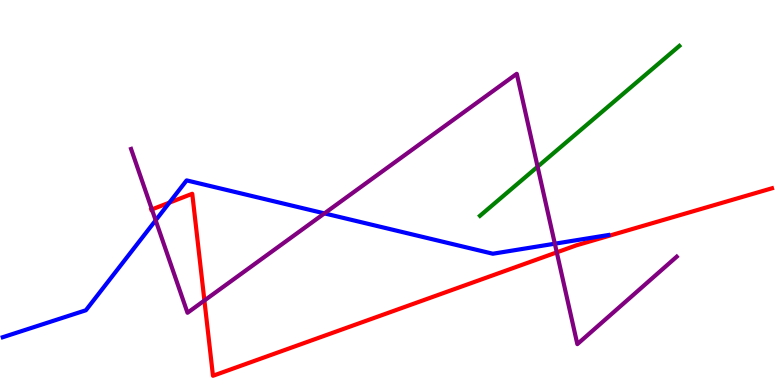[{'lines': ['blue', 'red'], 'intersections': [{'x': 2.19, 'y': 4.74}]}, {'lines': ['green', 'red'], 'intersections': []}, {'lines': ['purple', 'red'], 'intersections': [{'x': 1.96, 'y': 4.56}, {'x': 2.64, 'y': 2.19}, {'x': 7.18, 'y': 3.45}]}, {'lines': ['blue', 'green'], 'intersections': []}, {'lines': ['blue', 'purple'], 'intersections': [{'x': 2.01, 'y': 4.28}, {'x': 4.19, 'y': 4.46}, {'x': 7.16, 'y': 3.67}]}, {'lines': ['green', 'purple'], 'intersections': [{'x': 6.94, 'y': 5.67}]}]